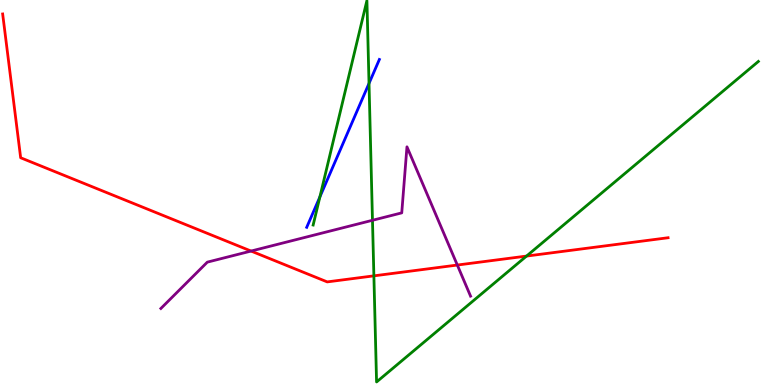[{'lines': ['blue', 'red'], 'intersections': []}, {'lines': ['green', 'red'], 'intersections': [{'x': 4.82, 'y': 2.84}, {'x': 6.79, 'y': 3.35}]}, {'lines': ['purple', 'red'], 'intersections': [{'x': 3.24, 'y': 3.48}, {'x': 5.9, 'y': 3.12}]}, {'lines': ['blue', 'green'], 'intersections': [{'x': 4.13, 'y': 4.89}, {'x': 4.76, 'y': 7.83}]}, {'lines': ['blue', 'purple'], 'intersections': []}, {'lines': ['green', 'purple'], 'intersections': [{'x': 4.81, 'y': 4.28}]}]